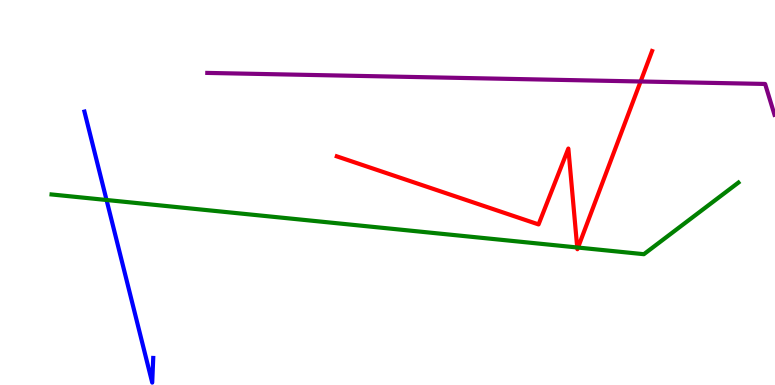[{'lines': ['blue', 'red'], 'intersections': []}, {'lines': ['green', 'red'], 'intersections': [{'x': 7.45, 'y': 3.57}, {'x': 7.46, 'y': 3.57}]}, {'lines': ['purple', 'red'], 'intersections': [{'x': 8.27, 'y': 7.88}]}, {'lines': ['blue', 'green'], 'intersections': [{'x': 1.37, 'y': 4.81}]}, {'lines': ['blue', 'purple'], 'intersections': []}, {'lines': ['green', 'purple'], 'intersections': []}]